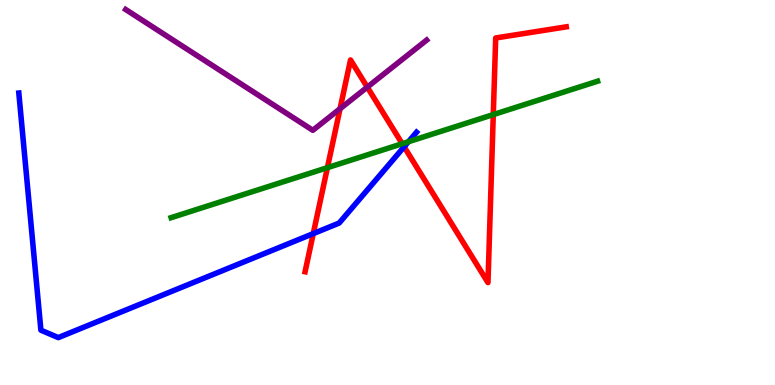[{'lines': ['blue', 'red'], 'intersections': [{'x': 4.04, 'y': 3.93}, {'x': 5.21, 'y': 6.19}]}, {'lines': ['green', 'red'], 'intersections': [{'x': 4.22, 'y': 5.65}, {'x': 5.19, 'y': 6.27}, {'x': 6.36, 'y': 7.02}]}, {'lines': ['purple', 'red'], 'intersections': [{'x': 4.39, 'y': 7.18}, {'x': 4.74, 'y': 7.74}]}, {'lines': ['blue', 'green'], 'intersections': [{'x': 5.27, 'y': 6.32}]}, {'lines': ['blue', 'purple'], 'intersections': []}, {'lines': ['green', 'purple'], 'intersections': []}]